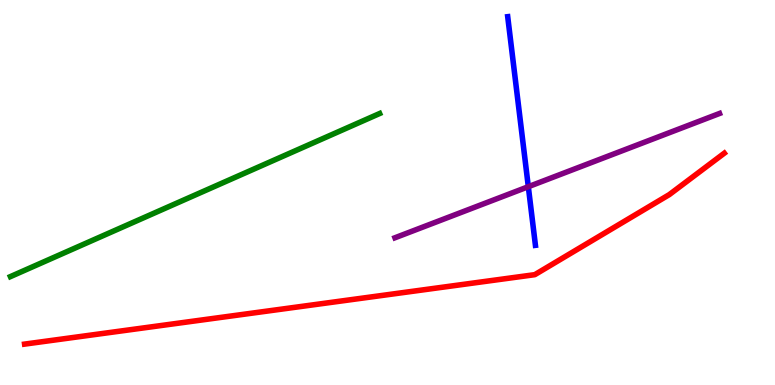[{'lines': ['blue', 'red'], 'intersections': []}, {'lines': ['green', 'red'], 'intersections': []}, {'lines': ['purple', 'red'], 'intersections': []}, {'lines': ['blue', 'green'], 'intersections': []}, {'lines': ['blue', 'purple'], 'intersections': [{'x': 6.82, 'y': 5.15}]}, {'lines': ['green', 'purple'], 'intersections': []}]